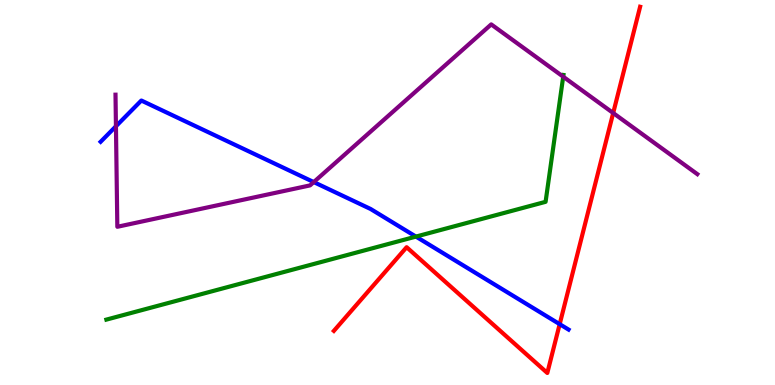[{'lines': ['blue', 'red'], 'intersections': [{'x': 7.22, 'y': 1.58}]}, {'lines': ['green', 'red'], 'intersections': []}, {'lines': ['purple', 'red'], 'intersections': [{'x': 7.91, 'y': 7.06}]}, {'lines': ['blue', 'green'], 'intersections': [{'x': 5.37, 'y': 3.85}]}, {'lines': ['blue', 'purple'], 'intersections': [{'x': 1.5, 'y': 6.72}, {'x': 4.05, 'y': 5.27}]}, {'lines': ['green', 'purple'], 'intersections': [{'x': 7.27, 'y': 8.01}]}]